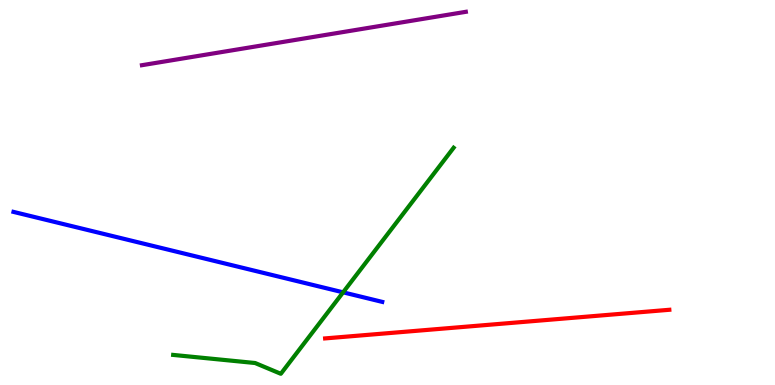[{'lines': ['blue', 'red'], 'intersections': []}, {'lines': ['green', 'red'], 'intersections': []}, {'lines': ['purple', 'red'], 'intersections': []}, {'lines': ['blue', 'green'], 'intersections': [{'x': 4.43, 'y': 2.41}]}, {'lines': ['blue', 'purple'], 'intersections': []}, {'lines': ['green', 'purple'], 'intersections': []}]